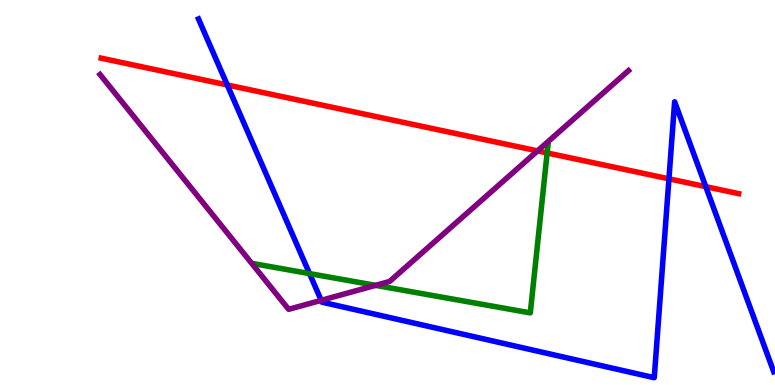[{'lines': ['blue', 'red'], 'intersections': [{'x': 2.93, 'y': 7.79}, {'x': 8.63, 'y': 5.36}, {'x': 9.11, 'y': 5.15}]}, {'lines': ['green', 'red'], 'intersections': [{'x': 7.06, 'y': 6.03}]}, {'lines': ['purple', 'red'], 'intersections': [{'x': 6.94, 'y': 6.08}]}, {'lines': ['blue', 'green'], 'intersections': [{'x': 3.99, 'y': 2.89}]}, {'lines': ['blue', 'purple'], 'intersections': [{'x': 4.14, 'y': 2.2}]}, {'lines': ['green', 'purple'], 'intersections': [{'x': 4.85, 'y': 2.59}]}]